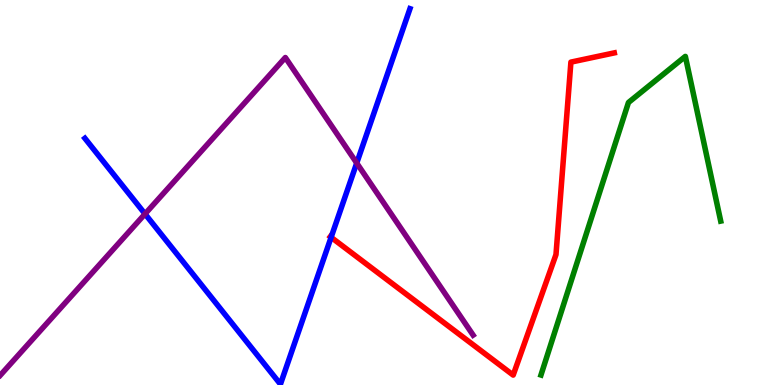[{'lines': ['blue', 'red'], 'intersections': [{'x': 4.27, 'y': 3.84}]}, {'lines': ['green', 'red'], 'intersections': []}, {'lines': ['purple', 'red'], 'intersections': []}, {'lines': ['blue', 'green'], 'intersections': []}, {'lines': ['blue', 'purple'], 'intersections': [{'x': 1.87, 'y': 4.44}, {'x': 4.6, 'y': 5.76}]}, {'lines': ['green', 'purple'], 'intersections': []}]